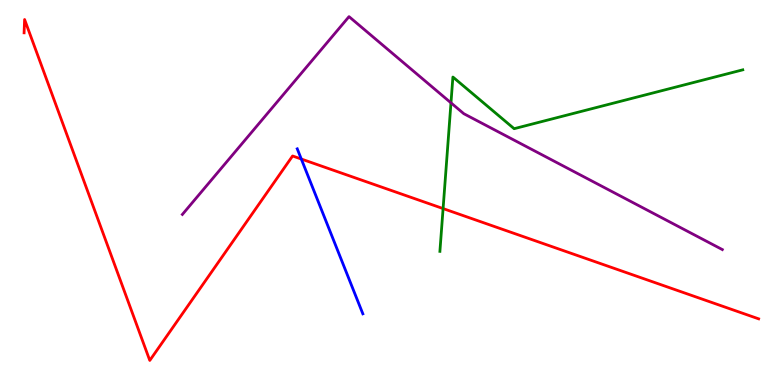[{'lines': ['blue', 'red'], 'intersections': [{'x': 3.89, 'y': 5.87}]}, {'lines': ['green', 'red'], 'intersections': [{'x': 5.72, 'y': 4.58}]}, {'lines': ['purple', 'red'], 'intersections': []}, {'lines': ['blue', 'green'], 'intersections': []}, {'lines': ['blue', 'purple'], 'intersections': []}, {'lines': ['green', 'purple'], 'intersections': [{'x': 5.82, 'y': 7.33}]}]